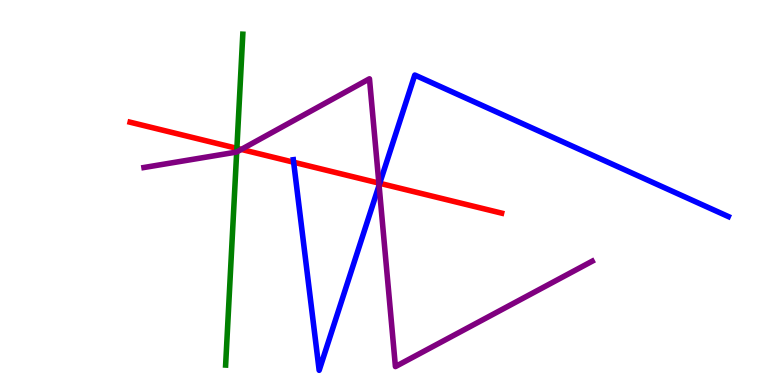[{'lines': ['blue', 'red'], 'intersections': [{'x': 3.79, 'y': 5.79}, {'x': 4.9, 'y': 5.24}]}, {'lines': ['green', 'red'], 'intersections': [{'x': 3.06, 'y': 6.15}]}, {'lines': ['purple', 'red'], 'intersections': [{'x': 3.11, 'y': 6.12}, {'x': 4.89, 'y': 5.24}]}, {'lines': ['blue', 'green'], 'intersections': []}, {'lines': ['blue', 'purple'], 'intersections': [{'x': 4.89, 'y': 5.19}]}, {'lines': ['green', 'purple'], 'intersections': [{'x': 3.05, 'y': 6.05}]}]